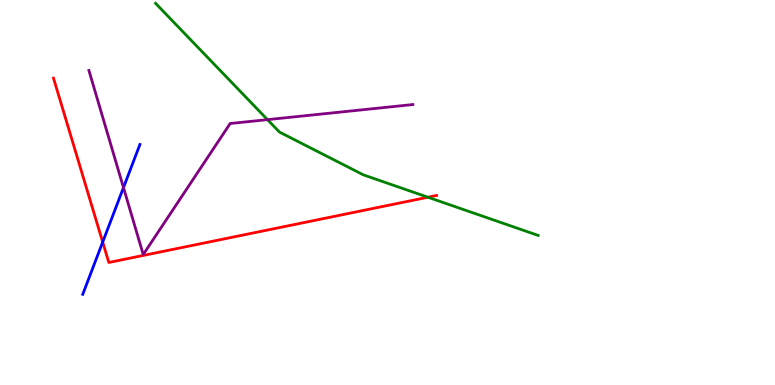[{'lines': ['blue', 'red'], 'intersections': [{'x': 1.33, 'y': 3.71}]}, {'lines': ['green', 'red'], 'intersections': [{'x': 5.52, 'y': 4.88}]}, {'lines': ['purple', 'red'], 'intersections': []}, {'lines': ['blue', 'green'], 'intersections': []}, {'lines': ['blue', 'purple'], 'intersections': [{'x': 1.59, 'y': 5.13}]}, {'lines': ['green', 'purple'], 'intersections': [{'x': 3.45, 'y': 6.89}]}]